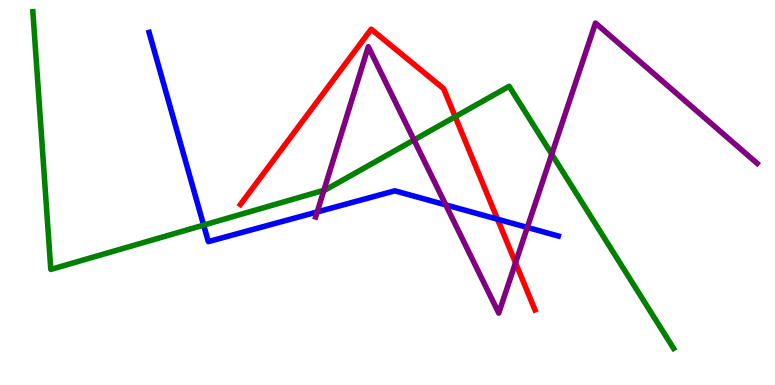[{'lines': ['blue', 'red'], 'intersections': [{'x': 6.42, 'y': 4.31}]}, {'lines': ['green', 'red'], 'intersections': [{'x': 5.87, 'y': 6.97}]}, {'lines': ['purple', 'red'], 'intersections': [{'x': 6.65, 'y': 3.17}]}, {'lines': ['blue', 'green'], 'intersections': [{'x': 2.63, 'y': 4.15}]}, {'lines': ['blue', 'purple'], 'intersections': [{'x': 4.09, 'y': 4.49}, {'x': 5.75, 'y': 4.68}, {'x': 6.8, 'y': 4.09}]}, {'lines': ['green', 'purple'], 'intersections': [{'x': 4.18, 'y': 5.06}, {'x': 5.34, 'y': 6.36}, {'x': 7.12, 'y': 5.99}]}]